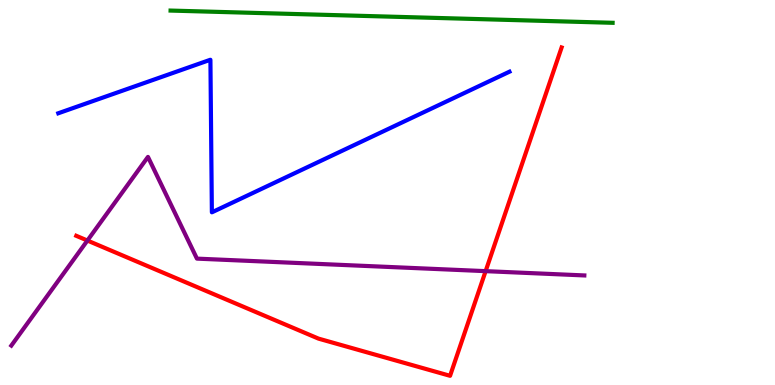[{'lines': ['blue', 'red'], 'intersections': []}, {'lines': ['green', 'red'], 'intersections': []}, {'lines': ['purple', 'red'], 'intersections': [{'x': 1.13, 'y': 3.75}, {'x': 6.27, 'y': 2.96}]}, {'lines': ['blue', 'green'], 'intersections': []}, {'lines': ['blue', 'purple'], 'intersections': []}, {'lines': ['green', 'purple'], 'intersections': []}]